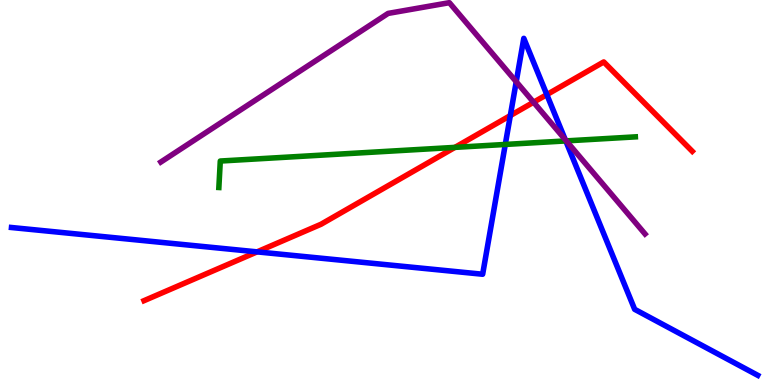[{'lines': ['blue', 'red'], 'intersections': [{'x': 3.32, 'y': 3.46}, {'x': 6.58, 'y': 7.0}, {'x': 7.06, 'y': 7.54}]}, {'lines': ['green', 'red'], 'intersections': [{'x': 5.87, 'y': 6.17}]}, {'lines': ['purple', 'red'], 'intersections': [{'x': 6.88, 'y': 7.34}]}, {'lines': ['blue', 'green'], 'intersections': [{'x': 6.52, 'y': 6.25}, {'x': 7.3, 'y': 6.34}]}, {'lines': ['blue', 'purple'], 'intersections': [{'x': 6.66, 'y': 7.88}, {'x': 7.29, 'y': 6.37}]}, {'lines': ['green', 'purple'], 'intersections': [{'x': 7.31, 'y': 6.34}]}]